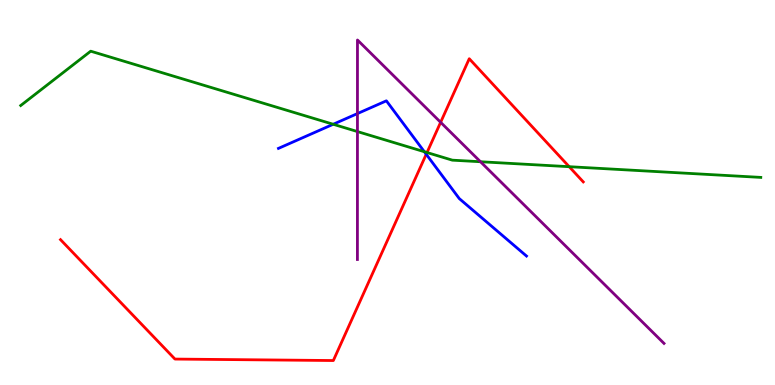[{'lines': ['blue', 'red'], 'intersections': [{'x': 5.5, 'y': 5.99}]}, {'lines': ['green', 'red'], 'intersections': [{'x': 5.51, 'y': 6.04}, {'x': 7.34, 'y': 5.67}]}, {'lines': ['purple', 'red'], 'intersections': [{'x': 5.69, 'y': 6.82}]}, {'lines': ['blue', 'green'], 'intersections': [{'x': 4.3, 'y': 6.77}, {'x': 5.48, 'y': 6.06}]}, {'lines': ['blue', 'purple'], 'intersections': [{'x': 4.61, 'y': 7.05}]}, {'lines': ['green', 'purple'], 'intersections': [{'x': 4.61, 'y': 6.58}, {'x': 6.2, 'y': 5.8}]}]